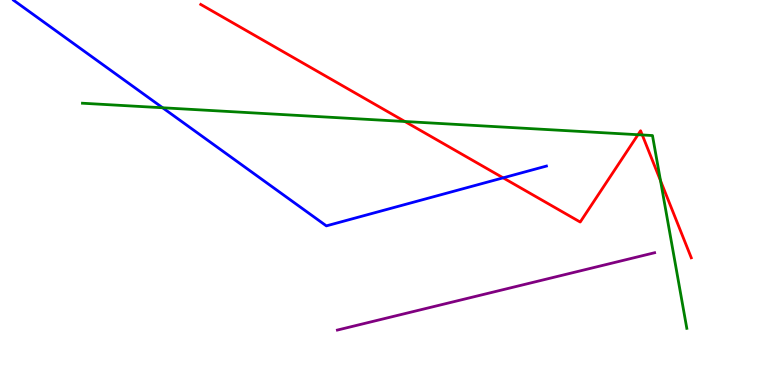[{'lines': ['blue', 'red'], 'intersections': [{'x': 6.49, 'y': 5.38}]}, {'lines': ['green', 'red'], 'intersections': [{'x': 5.22, 'y': 6.84}, {'x': 8.23, 'y': 6.5}, {'x': 8.29, 'y': 6.49}, {'x': 8.52, 'y': 5.31}]}, {'lines': ['purple', 'red'], 'intersections': []}, {'lines': ['blue', 'green'], 'intersections': [{'x': 2.1, 'y': 7.2}]}, {'lines': ['blue', 'purple'], 'intersections': []}, {'lines': ['green', 'purple'], 'intersections': []}]